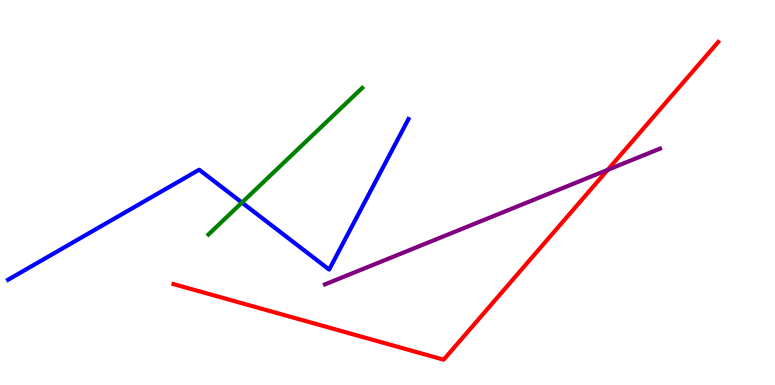[{'lines': ['blue', 'red'], 'intersections': []}, {'lines': ['green', 'red'], 'intersections': []}, {'lines': ['purple', 'red'], 'intersections': [{'x': 7.84, 'y': 5.59}]}, {'lines': ['blue', 'green'], 'intersections': [{'x': 3.12, 'y': 4.74}]}, {'lines': ['blue', 'purple'], 'intersections': []}, {'lines': ['green', 'purple'], 'intersections': []}]